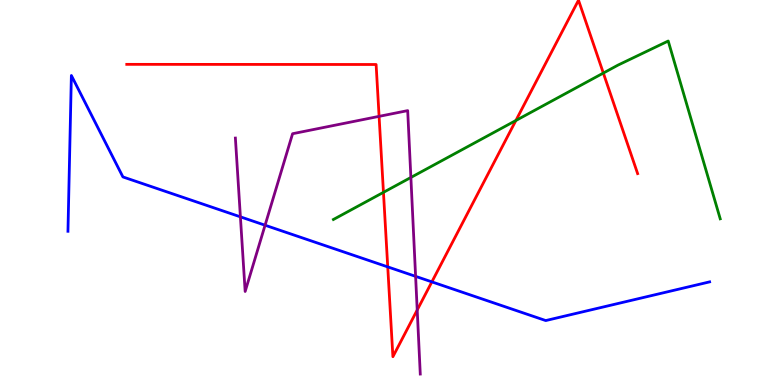[{'lines': ['blue', 'red'], 'intersections': [{'x': 5.0, 'y': 3.07}, {'x': 5.57, 'y': 2.68}]}, {'lines': ['green', 'red'], 'intersections': [{'x': 4.95, 'y': 5.0}, {'x': 6.66, 'y': 6.87}, {'x': 7.79, 'y': 8.1}]}, {'lines': ['purple', 'red'], 'intersections': [{'x': 4.89, 'y': 6.98}, {'x': 5.38, 'y': 1.95}]}, {'lines': ['blue', 'green'], 'intersections': []}, {'lines': ['blue', 'purple'], 'intersections': [{'x': 3.1, 'y': 4.37}, {'x': 3.42, 'y': 4.15}, {'x': 5.36, 'y': 2.82}]}, {'lines': ['green', 'purple'], 'intersections': [{'x': 5.3, 'y': 5.39}]}]